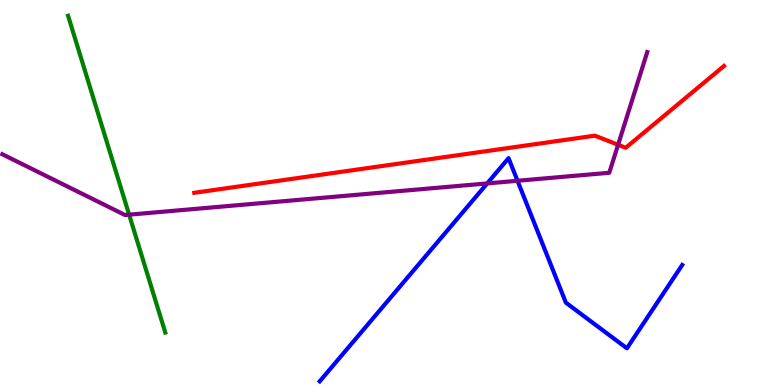[{'lines': ['blue', 'red'], 'intersections': []}, {'lines': ['green', 'red'], 'intersections': []}, {'lines': ['purple', 'red'], 'intersections': [{'x': 7.98, 'y': 6.24}]}, {'lines': ['blue', 'green'], 'intersections': []}, {'lines': ['blue', 'purple'], 'intersections': [{'x': 6.29, 'y': 5.24}, {'x': 6.68, 'y': 5.3}]}, {'lines': ['green', 'purple'], 'intersections': [{'x': 1.67, 'y': 4.42}]}]